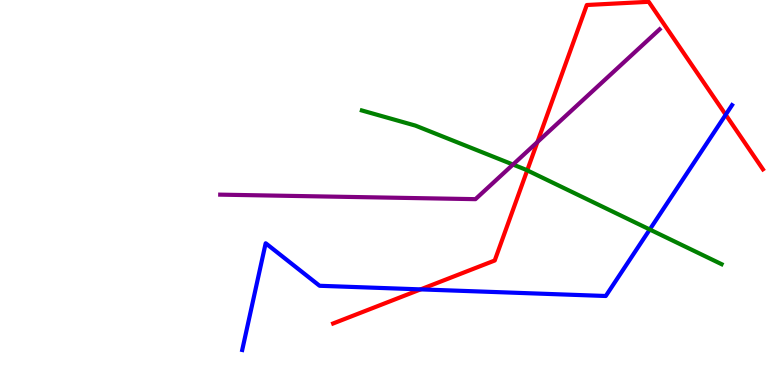[{'lines': ['blue', 'red'], 'intersections': [{'x': 5.43, 'y': 2.48}, {'x': 9.36, 'y': 7.02}]}, {'lines': ['green', 'red'], 'intersections': [{'x': 6.8, 'y': 5.58}]}, {'lines': ['purple', 'red'], 'intersections': [{'x': 6.93, 'y': 6.31}]}, {'lines': ['blue', 'green'], 'intersections': [{'x': 8.38, 'y': 4.04}]}, {'lines': ['blue', 'purple'], 'intersections': []}, {'lines': ['green', 'purple'], 'intersections': [{'x': 6.62, 'y': 5.73}]}]